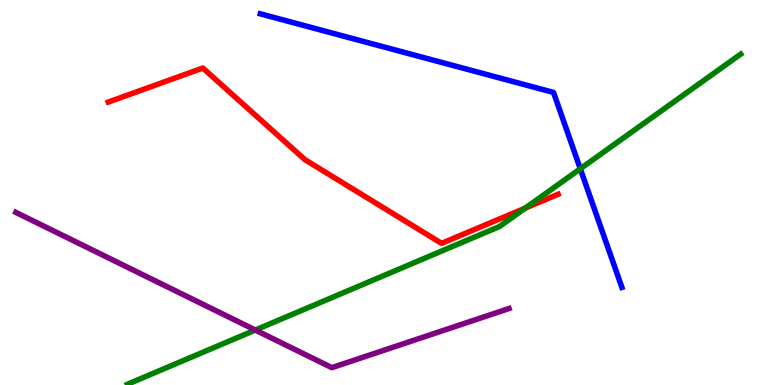[{'lines': ['blue', 'red'], 'intersections': []}, {'lines': ['green', 'red'], 'intersections': [{'x': 6.78, 'y': 4.59}]}, {'lines': ['purple', 'red'], 'intersections': []}, {'lines': ['blue', 'green'], 'intersections': [{'x': 7.49, 'y': 5.62}]}, {'lines': ['blue', 'purple'], 'intersections': []}, {'lines': ['green', 'purple'], 'intersections': [{'x': 3.29, 'y': 1.43}]}]